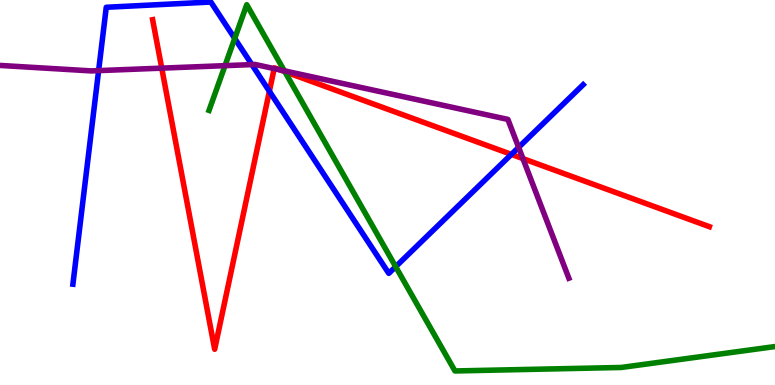[{'lines': ['blue', 'red'], 'intersections': [{'x': 3.48, 'y': 7.63}, {'x': 6.6, 'y': 5.99}]}, {'lines': ['green', 'red'], 'intersections': [{'x': 3.68, 'y': 8.14}]}, {'lines': ['purple', 'red'], 'intersections': [{'x': 2.09, 'y': 8.23}, {'x': 3.54, 'y': 8.22}, {'x': 3.61, 'y': 8.19}, {'x': 6.75, 'y': 5.88}]}, {'lines': ['blue', 'green'], 'intersections': [{'x': 3.03, 'y': 9.0}, {'x': 5.11, 'y': 3.07}]}, {'lines': ['blue', 'purple'], 'intersections': [{'x': 1.27, 'y': 8.17}, {'x': 3.25, 'y': 8.32}, {'x': 6.69, 'y': 6.17}]}, {'lines': ['green', 'purple'], 'intersections': [{'x': 2.9, 'y': 8.29}, {'x': 3.67, 'y': 8.16}]}]